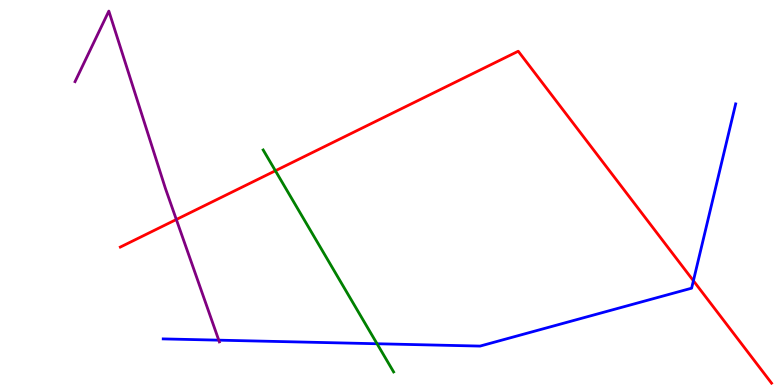[{'lines': ['blue', 'red'], 'intersections': [{'x': 8.95, 'y': 2.71}]}, {'lines': ['green', 'red'], 'intersections': [{'x': 3.55, 'y': 5.56}]}, {'lines': ['purple', 'red'], 'intersections': [{'x': 2.28, 'y': 4.3}]}, {'lines': ['blue', 'green'], 'intersections': [{'x': 4.87, 'y': 1.07}]}, {'lines': ['blue', 'purple'], 'intersections': [{'x': 2.82, 'y': 1.16}]}, {'lines': ['green', 'purple'], 'intersections': []}]